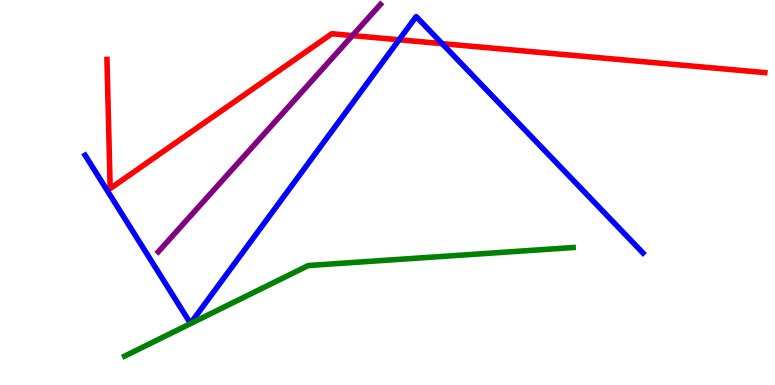[{'lines': ['blue', 'red'], 'intersections': [{'x': 5.15, 'y': 8.97}, {'x': 5.71, 'y': 8.87}]}, {'lines': ['green', 'red'], 'intersections': []}, {'lines': ['purple', 'red'], 'intersections': [{'x': 4.55, 'y': 9.08}]}, {'lines': ['blue', 'green'], 'intersections': []}, {'lines': ['blue', 'purple'], 'intersections': []}, {'lines': ['green', 'purple'], 'intersections': []}]